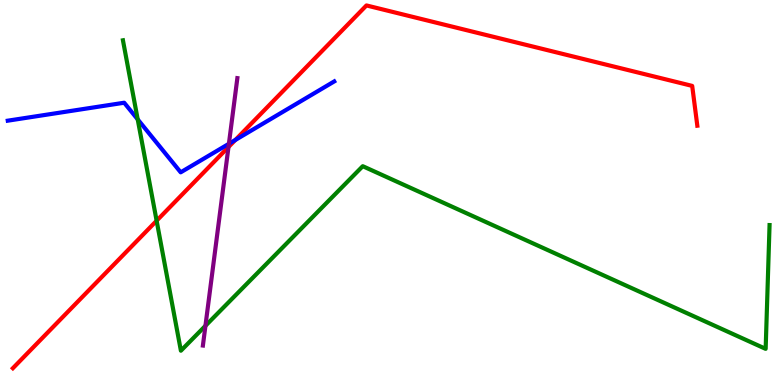[{'lines': ['blue', 'red'], 'intersections': [{'x': 3.04, 'y': 6.36}]}, {'lines': ['green', 'red'], 'intersections': [{'x': 2.02, 'y': 4.27}]}, {'lines': ['purple', 'red'], 'intersections': [{'x': 2.95, 'y': 6.18}]}, {'lines': ['blue', 'green'], 'intersections': [{'x': 1.78, 'y': 6.9}]}, {'lines': ['blue', 'purple'], 'intersections': [{'x': 2.95, 'y': 6.27}]}, {'lines': ['green', 'purple'], 'intersections': [{'x': 2.65, 'y': 1.54}]}]